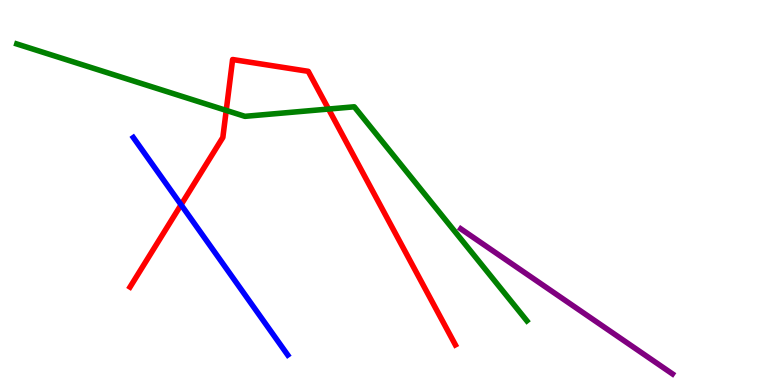[{'lines': ['blue', 'red'], 'intersections': [{'x': 2.34, 'y': 4.68}]}, {'lines': ['green', 'red'], 'intersections': [{'x': 2.92, 'y': 7.13}, {'x': 4.24, 'y': 7.17}]}, {'lines': ['purple', 'red'], 'intersections': []}, {'lines': ['blue', 'green'], 'intersections': []}, {'lines': ['blue', 'purple'], 'intersections': []}, {'lines': ['green', 'purple'], 'intersections': []}]